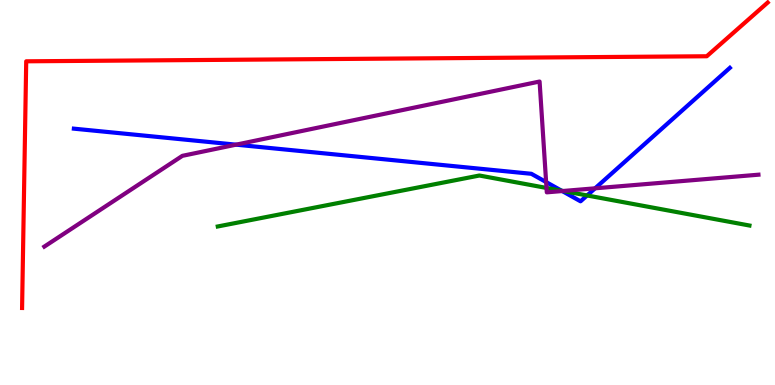[{'lines': ['blue', 'red'], 'intersections': []}, {'lines': ['green', 'red'], 'intersections': []}, {'lines': ['purple', 'red'], 'intersections': []}, {'lines': ['blue', 'green'], 'intersections': [{'x': 7.25, 'y': 5.05}, {'x': 7.58, 'y': 4.92}]}, {'lines': ['blue', 'purple'], 'intersections': [{'x': 3.05, 'y': 6.24}, {'x': 7.05, 'y': 5.27}, {'x': 7.25, 'y': 5.04}, {'x': 7.68, 'y': 5.11}]}, {'lines': ['green', 'purple'], 'intersections': [{'x': 7.05, 'y': 5.12}, {'x': 7.26, 'y': 5.04}]}]